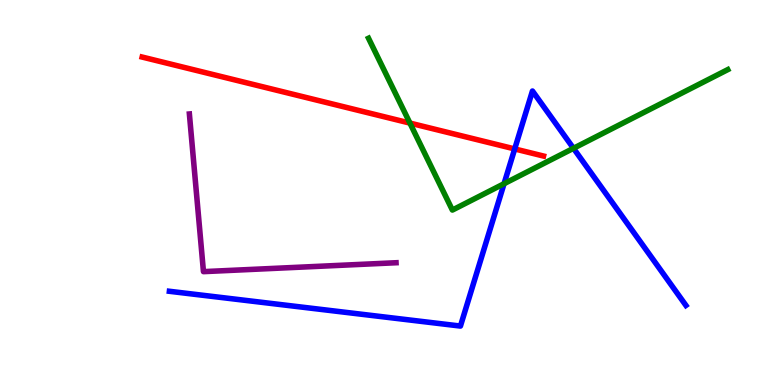[{'lines': ['blue', 'red'], 'intersections': [{'x': 6.64, 'y': 6.13}]}, {'lines': ['green', 'red'], 'intersections': [{'x': 5.29, 'y': 6.8}]}, {'lines': ['purple', 'red'], 'intersections': []}, {'lines': ['blue', 'green'], 'intersections': [{'x': 6.5, 'y': 5.23}, {'x': 7.4, 'y': 6.15}]}, {'lines': ['blue', 'purple'], 'intersections': []}, {'lines': ['green', 'purple'], 'intersections': []}]